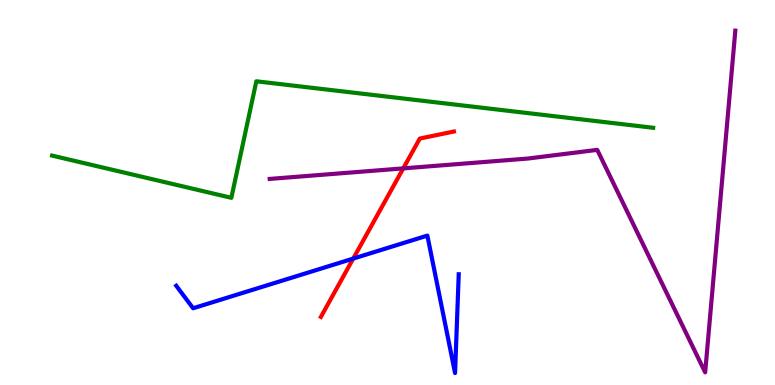[{'lines': ['blue', 'red'], 'intersections': [{'x': 4.56, 'y': 3.28}]}, {'lines': ['green', 'red'], 'intersections': []}, {'lines': ['purple', 'red'], 'intersections': [{'x': 5.2, 'y': 5.63}]}, {'lines': ['blue', 'green'], 'intersections': []}, {'lines': ['blue', 'purple'], 'intersections': []}, {'lines': ['green', 'purple'], 'intersections': []}]